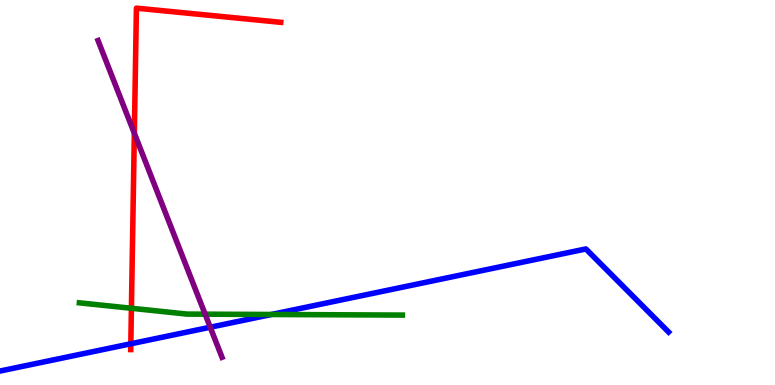[{'lines': ['blue', 'red'], 'intersections': [{'x': 1.69, 'y': 1.07}]}, {'lines': ['green', 'red'], 'intersections': [{'x': 1.7, 'y': 1.99}]}, {'lines': ['purple', 'red'], 'intersections': [{'x': 1.73, 'y': 6.54}]}, {'lines': ['blue', 'green'], 'intersections': [{'x': 3.5, 'y': 1.83}]}, {'lines': ['blue', 'purple'], 'intersections': [{'x': 2.71, 'y': 1.5}]}, {'lines': ['green', 'purple'], 'intersections': [{'x': 2.65, 'y': 1.84}]}]